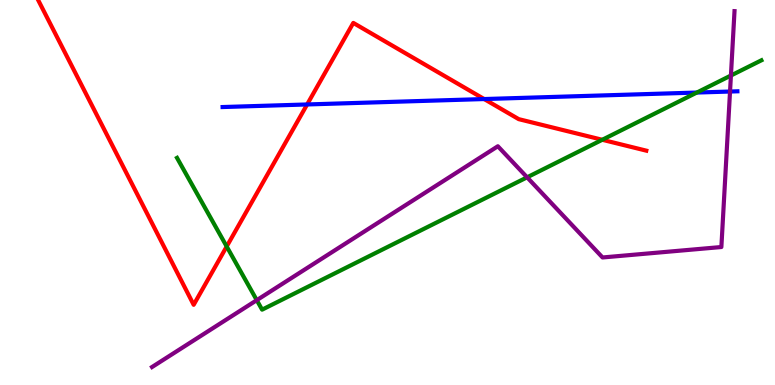[{'lines': ['blue', 'red'], 'intersections': [{'x': 3.96, 'y': 7.29}, {'x': 6.25, 'y': 7.43}]}, {'lines': ['green', 'red'], 'intersections': [{'x': 2.93, 'y': 3.6}, {'x': 7.77, 'y': 6.37}]}, {'lines': ['purple', 'red'], 'intersections': []}, {'lines': ['blue', 'green'], 'intersections': [{'x': 8.99, 'y': 7.6}]}, {'lines': ['blue', 'purple'], 'intersections': [{'x': 9.42, 'y': 7.62}]}, {'lines': ['green', 'purple'], 'intersections': [{'x': 3.31, 'y': 2.2}, {'x': 6.8, 'y': 5.39}, {'x': 9.43, 'y': 8.04}]}]